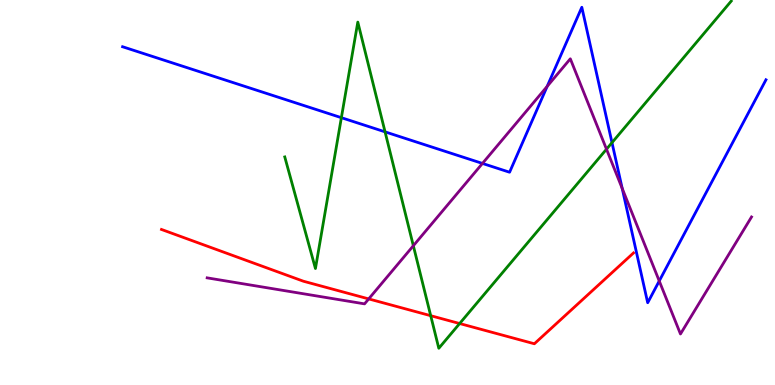[{'lines': ['blue', 'red'], 'intersections': []}, {'lines': ['green', 'red'], 'intersections': [{'x': 5.56, 'y': 1.8}, {'x': 5.93, 'y': 1.6}]}, {'lines': ['purple', 'red'], 'intersections': [{'x': 4.76, 'y': 2.24}]}, {'lines': ['blue', 'green'], 'intersections': [{'x': 4.4, 'y': 6.94}, {'x': 4.97, 'y': 6.58}, {'x': 7.9, 'y': 6.3}]}, {'lines': ['blue', 'purple'], 'intersections': [{'x': 6.23, 'y': 5.75}, {'x': 7.06, 'y': 7.76}, {'x': 8.03, 'y': 5.11}, {'x': 8.51, 'y': 2.7}]}, {'lines': ['green', 'purple'], 'intersections': [{'x': 5.33, 'y': 3.62}, {'x': 7.83, 'y': 6.13}]}]